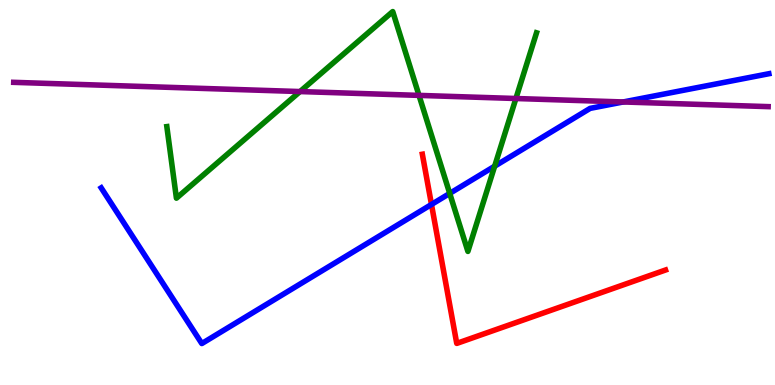[{'lines': ['blue', 'red'], 'intersections': [{'x': 5.57, 'y': 4.69}]}, {'lines': ['green', 'red'], 'intersections': []}, {'lines': ['purple', 'red'], 'intersections': []}, {'lines': ['blue', 'green'], 'intersections': [{'x': 5.8, 'y': 4.98}, {'x': 6.38, 'y': 5.68}]}, {'lines': ['blue', 'purple'], 'intersections': [{'x': 8.04, 'y': 7.35}]}, {'lines': ['green', 'purple'], 'intersections': [{'x': 3.87, 'y': 7.62}, {'x': 5.41, 'y': 7.52}, {'x': 6.66, 'y': 7.44}]}]